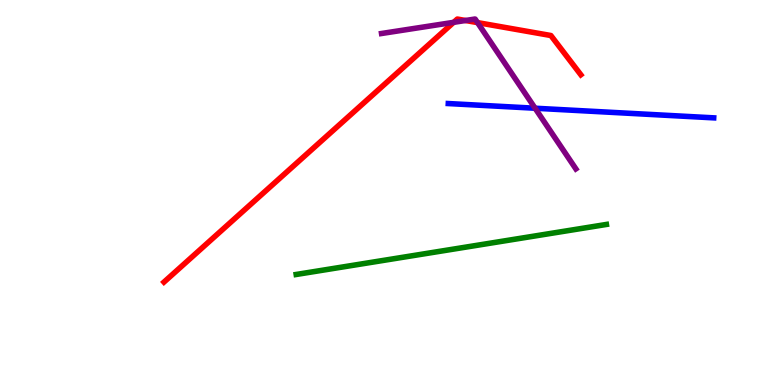[{'lines': ['blue', 'red'], 'intersections': []}, {'lines': ['green', 'red'], 'intersections': []}, {'lines': ['purple', 'red'], 'intersections': [{'x': 5.85, 'y': 9.42}, {'x': 6.01, 'y': 9.47}, {'x': 6.16, 'y': 9.41}]}, {'lines': ['blue', 'green'], 'intersections': []}, {'lines': ['blue', 'purple'], 'intersections': [{'x': 6.9, 'y': 7.19}]}, {'lines': ['green', 'purple'], 'intersections': []}]